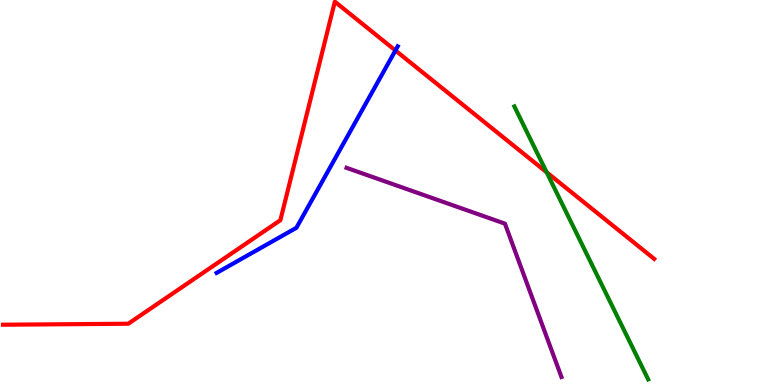[{'lines': ['blue', 'red'], 'intersections': [{'x': 5.1, 'y': 8.69}]}, {'lines': ['green', 'red'], 'intersections': [{'x': 7.05, 'y': 5.53}]}, {'lines': ['purple', 'red'], 'intersections': []}, {'lines': ['blue', 'green'], 'intersections': []}, {'lines': ['blue', 'purple'], 'intersections': []}, {'lines': ['green', 'purple'], 'intersections': []}]